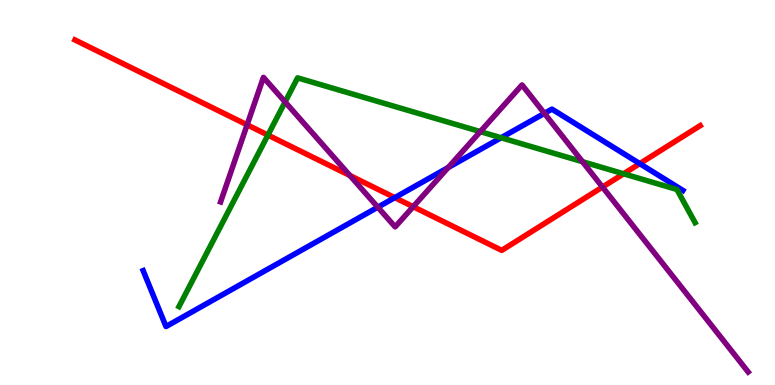[{'lines': ['blue', 'red'], 'intersections': [{'x': 5.09, 'y': 4.87}, {'x': 8.25, 'y': 5.75}]}, {'lines': ['green', 'red'], 'intersections': [{'x': 3.46, 'y': 6.49}, {'x': 8.05, 'y': 5.49}]}, {'lines': ['purple', 'red'], 'intersections': [{'x': 3.19, 'y': 6.76}, {'x': 4.51, 'y': 5.44}, {'x': 5.33, 'y': 4.63}, {'x': 7.77, 'y': 5.14}]}, {'lines': ['blue', 'green'], 'intersections': [{'x': 6.47, 'y': 6.42}]}, {'lines': ['blue', 'purple'], 'intersections': [{'x': 4.87, 'y': 4.62}, {'x': 5.78, 'y': 5.65}, {'x': 7.02, 'y': 7.06}]}, {'lines': ['green', 'purple'], 'intersections': [{'x': 3.68, 'y': 7.35}, {'x': 6.2, 'y': 6.58}, {'x': 7.52, 'y': 5.8}]}]